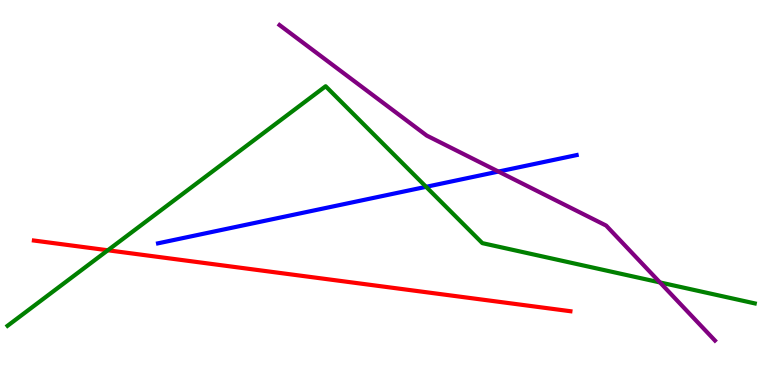[{'lines': ['blue', 'red'], 'intersections': []}, {'lines': ['green', 'red'], 'intersections': [{'x': 1.39, 'y': 3.5}]}, {'lines': ['purple', 'red'], 'intersections': []}, {'lines': ['blue', 'green'], 'intersections': [{'x': 5.5, 'y': 5.15}]}, {'lines': ['blue', 'purple'], 'intersections': [{'x': 6.43, 'y': 5.54}]}, {'lines': ['green', 'purple'], 'intersections': [{'x': 8.52, 'y': 2.66}]}]